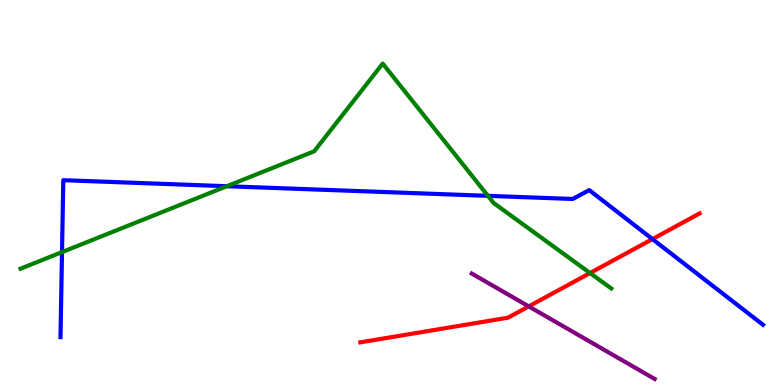[{'lines': ['blue', 'red'], 'intersections': [{'x': 8.42, 'y': 3.79}]}, {'lines': ['green', 'red'], 'intersections': [{'x': 7.61, 'y': 2.91}]}, {'lines': ['purple', 'red'], 'intersections': [{'x': 6.82, 'y': 2.04}]}, {'lines': ['blue', 'green'], 'intersections': [{'x': 0.8, 'y': 3.45}, {'x': 2.93, 'y': 5.16}, {'x': 6.3, 'y': 4.91}]}, {'lines': ['blue', 'purple'], 'intersections': []}, {'lines': ['green', 'purple'], 'intersections': []}]